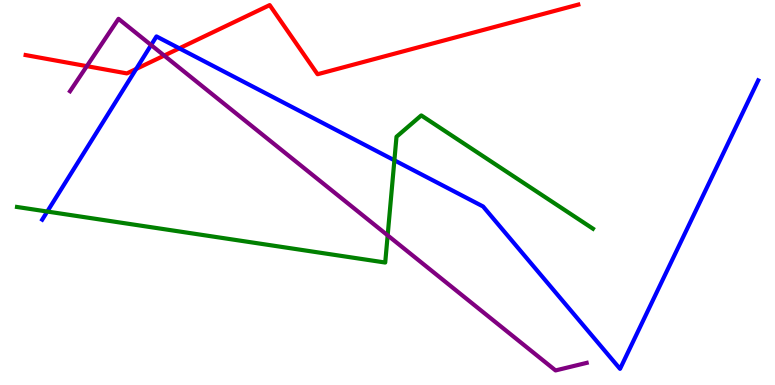[{'lines': ['blue', 'red'], 'intersections': [{'x': 1.76, 'y': 8.21}, {'x': 2.31, 'y': 8.74}]}, {'lines': ['green', 'red'], 'intersections': []}, {'lines': ['purple', 'red'], 'intersections': [{'x': 1.12, 'y': 8.28}, {'x': 2.12, 'y': 8.56}]}, {'lines': ['blue', 'green'], 'intersections': [{'x': 0.61, 'y': 4.51}, {'x': 5.09, 'y': 5.84}]}, {'lines': ['blue', 'purple'], 'intersections': [{'x': 1.95, 'y': 8.83}]}, {'lines': ['green', 'purple'], 'intersections': [{'x': 5.0, 'y': 3.89}]}]